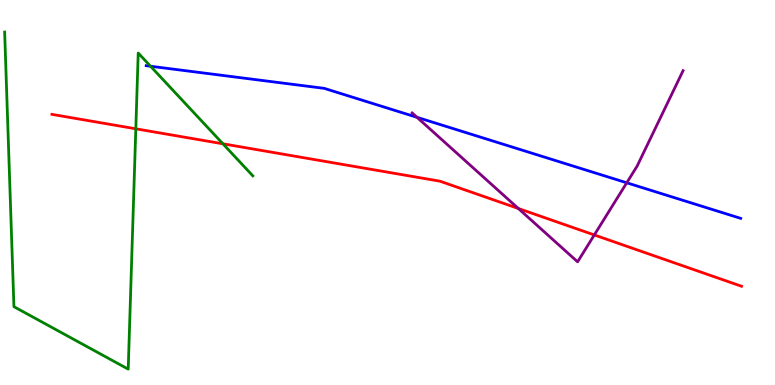[{'lines': ['blue', 'red'], 'intersections': []}, {'lines': ['green', 'red'], 'intersections': [{'x': 1.75, 'y': 6.65}, {'x': 2.88, 'y': 6.26}]}, {'lines': ['purple', 'red'], 'intersections': [{'x': 6.69, 'y': 4.58}, {'x': 7.67, 'y': 3.9}]}, {'lines': ['blue', 'green'], 'intersections': [{'x': 1.94, 'y': 8.28}]}, {'lines': ['blue', 'purple'], 'intersections': [{'x': 5.38, 'y': 6.95}, {'x': 8.09, 'y': 5.25}]}, {'lines': ['green', 'purple'], 'intersections': []}]